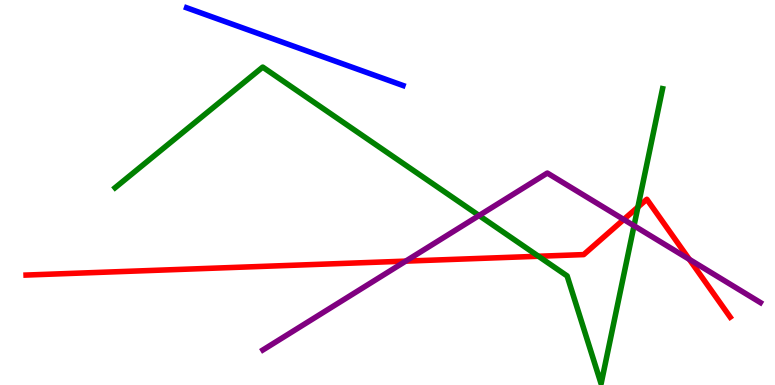[{'lines': ['blue', 'red'], 'intersections': []}, {'lines': ['green', 'red'], 'intersections': [{'x': 6.95, 'y': 3.34}, {'x': 8.23, 'y': 4.62}]}, {'lines': ['purple', 'red'], 'intersections': [{'x': 5.24, 'y': 3.22}, {'x': 8.05, 'y': 4.3}, {'x': 8.89, 'y': 3.26}]}, {'lines': ['blue', 'green'], 'intersections': []}, {'lines': ['blue', 'purple'], 'intersections': []}, {'lines': ['green', 'purple'], 'intersections': [{'x': 6.18, 'y': 4.4}, {'x': 8.18, 'y': 4.14}]}]